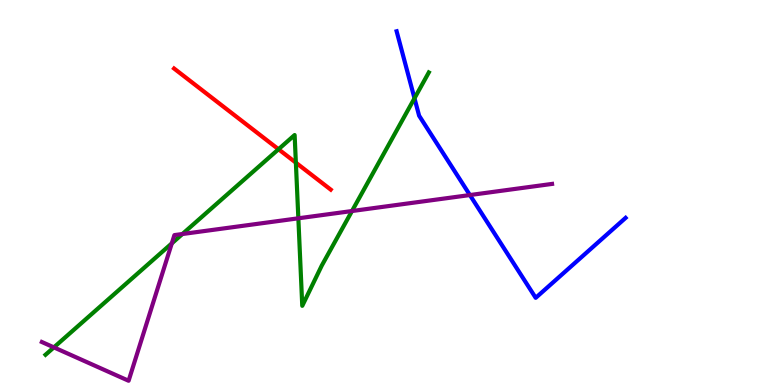[{'lines': ['blue', 'red'], 'intersections': []}, {'lines': ['green', 'red'], 'intersections': [{'x': 3.59, 'y': 6.12}, {'x': 3.82, 'y': 5.77}]}, {'lines': ['purple', 'red'], 'intersections': []}, {'lines': ['blue', 'green'], 'intersections': [{'x': 5.35, 'y': 7.45}]}, {'lines': ['blue', 'purple'], 'intersections': [{'x': 6.06, 'y': 4.93}]}, {'lines': ['green', 'purple'], 'intersections': [{'x': 0.695, 'y': 0.977}, {'x': 2.22, 'y': 3.68}, {'x': 2.35, 'y': 3.92}, {'x': 3.85, 'y': 4.33}, {'x': 4.54, 'y': 4.52}]}]